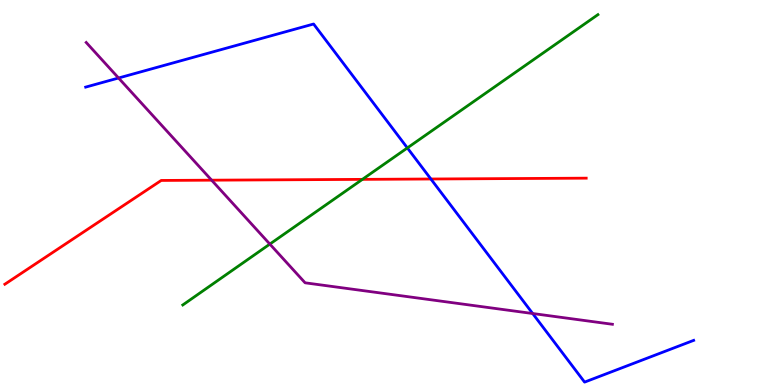[{'lines': ['blue', 'red'], 'intersections': [{'x': 5.56, 'y': 5.35}]}, {'lines': ['green', 'red'], 'intersections': [{'x': 4.68, 'y': 5.34}]}, {'lines': ['purple', 'red'], 'intersections': [{'x': 2.73, 'y': 5.32}]}, {'lines': ['blue', 'green'], 'intersections': [{'x': 5.26, 'y': 6.16}]}, {'lines': ['blue', 'purple'], 'intersections': [{'x': 1.53, 'y': 7.97}, {'x': 6.87, 'y': 1.86}]}, {'lines': ['green', 'purple'], 'intersections': [{'x': 3.48, 'y': 3.66}]}]